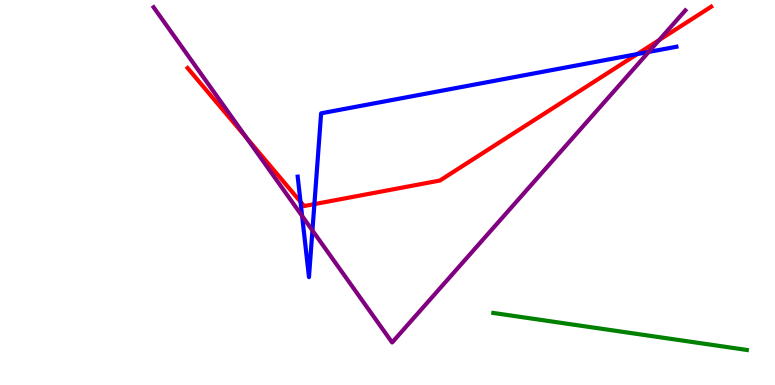[{'lines': ['blue', 'red'], 'intersections': [{'x': 3.88, 'y': 4.76}, {'x': 4.06, 'y': 4.7}, {'x': 8.22, 'y': 8.6}]}, {'lines': ['green', 'red'], 'intersections': []}, {'lines': ['purple', 'red'], 'intersections': [{'x': 3.18, 'y': 6.42}, {'x': 8.51, 'y': 8.96}]}, {'lines': ['blue', 'green'], 'intersections': []}, {'lines': ['blue', 'purple'], 'intersections': [{'x': 3.9, 'y': 4.39}, {'x': 4.03, 'y': 4.01}, {'x': 8.37, 'y': 8.65}]}, {'lines': ['green', 'purple'], 'intersections': []}]